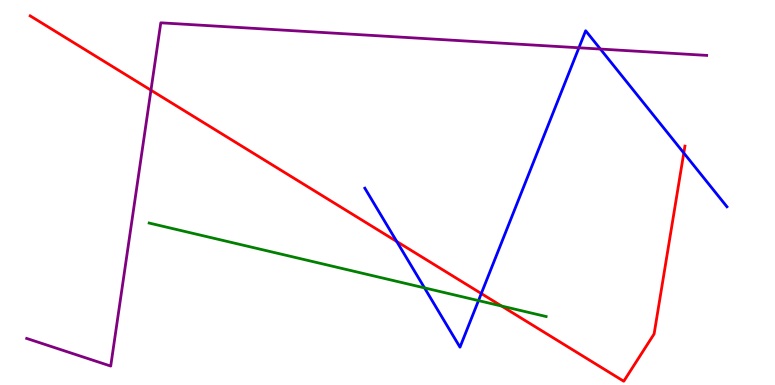[{'lines': ['blue', 'red'], 'intersections': [{'x': 5.12, 'y': 3.73}, {'x': 6.21, 'y': 2.38}, {'x': 8.82, 'y': 6.03}]}, {'lines': ['green', 'red'], 'intersections': [{'x': 6.47, 'y': 2.05}]}, {'lines': ['purple', 'red'], 'intersections': [{'x': 1.95, 'y': 7.66}]}, {'lines': ['blue', 'green'], 'intersections': [{'x': 5.48, 'y': 2.52}, {'x': 6.17, 'y': 2.19}]}, {'lines': ['blue', 'purple'], 'intersections': [{'x': 7.47, 'y': 8.76}, {'x': 7.75, 'y': 8.73}]}, {'lines': ['green', 'purple'], 'intersections': []}]